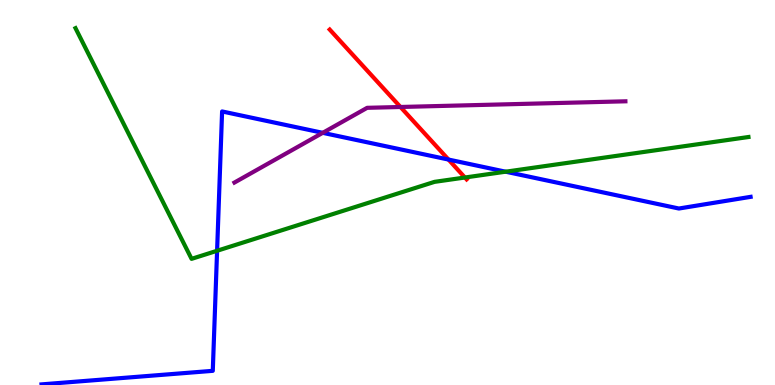[{'lines': ['blue', 'red'], 'intersections': [{'x': 5.79, 'y': 5.86}]}, {'lines': ['green', 'red'], 'intersections': [{'x': 6.0, 'y': 5.39}]}, {'lines': ['purple', 'red'], 'intersections': [{'x': 5.17, 'y': 7.22}]}, {'lines': ['blue', 'green'], 'intersections': [{'x': 2.8, 'y': 3.49}, {'x': 6.52, 'y': 5.54}]}, {'lines': ['blue', 'purple'], 'intersections': [{'x': 4.16, 'y': 6.55}]}, {'lines': ['green', 'purple'], 'intersections': []}]